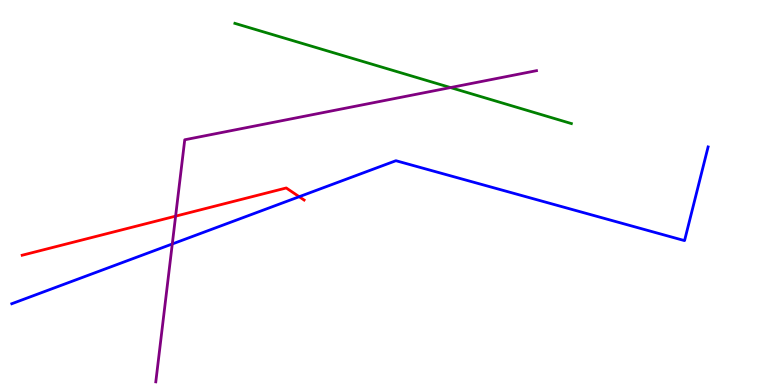[{'lines': ['blue', 'red'], 'intersections': [{'x': 3.86, 'y': 4.89}]}, {'lines': ['green', 'red'], 'intersections': []}, {'lines': ['purple', 'red'], 'intersections': [{'x': 2.27, 'y': 4.39}]}, {'lines': ['blue', 'green'], 'intersections': []}, {'lines': ['blue', 'purple'], 'intersections': [{'x': 2.22, 'y': 3.66}]}, {'lines': ['green', 'purple'], 'intersections': [{'x': 5.81, 'y': 7.73}]}]